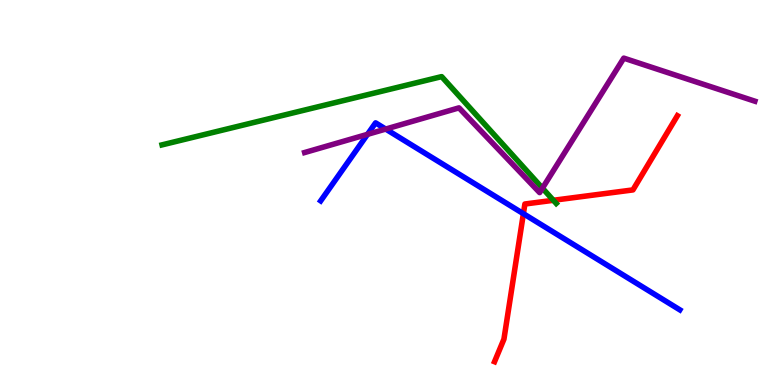[{'lines': ['blue', 'red'], 'intersections': [{'x': 6.75, 'y': 4.45}]}, {'lines': ['green', 'red'], 'intersections': [{'x': 7.14, 'y': 4.8}]}, {'lines': ['purple', 'red'], 'intersections': []}, {'lines': ['blue', 'green'], 'intersections': []}, {'lines': ['blue', 'purple'], 'intersections': [{'x': 4.74, 'y': 6.51}, {'x': 4.98, 'y': 6.65}]}, {'lines': ['green', 'purple'], 'intersections': [{'x': 7.0, 'y': 5.11}]}]